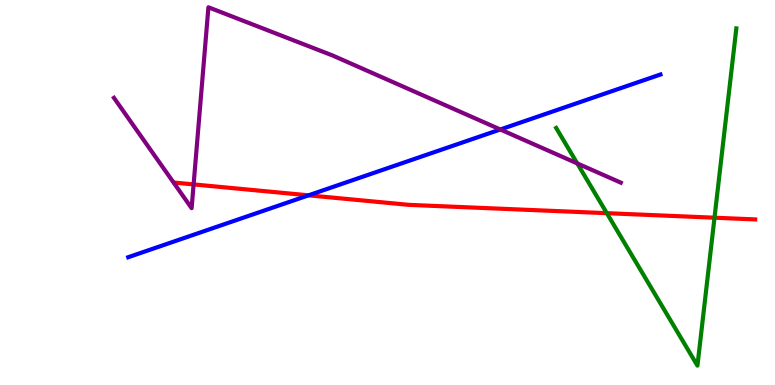[{'lines': ['blue', 'red'], 'intersections': [{'x': 3.98, 'y': 4.93}]}, {'lines': ['green', 'red'], 'intersections': [{'x': 7.83, 'y': 4.46}, {'x': 9.22, 'y': 4.35}]}, {'lines': ['purple', 'red'], 'intersections': [{'x': 2.5, 'y': 5.21}]}, {'lines': ['blue', 'green'], 'intersections': []}, {'lines': ['blue', 'purple'], 'intersections': [{'x': 6.46, 'y': 6.64}]}, {'lines': ['green', 'purple'], 'intersections': [{'x': 7.45, 'y': 5.76}]}]